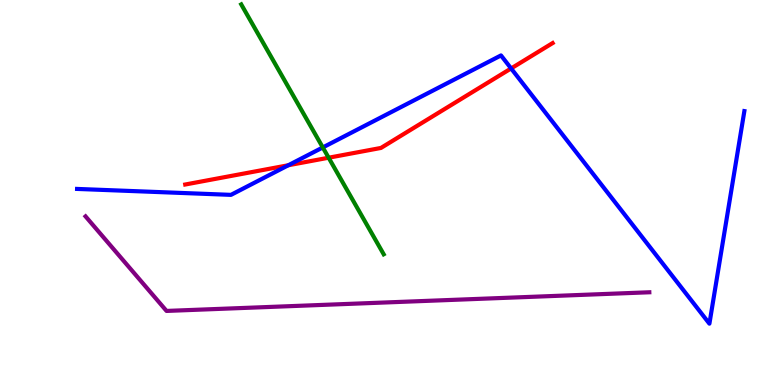[{'lines': ['blue', 'red'], 'intersections': [{'x': 3.72, 'y': 5.71}, {'x': 6.59, 'y': 8.22}]}, {'lines': ['green', 'red'], 'intersections': [{'x': 4.24, 'y': 5.9}]}, {'lines': ['purple', 'red'], 'intersections': []}, {'lines': ['blue', 'green'], 'intersections': [{'x': 4.17, 'y': 6.17}]}, {'lines': ['blue', 'purple'], 'intersections': []}, {'lines': ['green', 'purple'], 'intersections': []}]